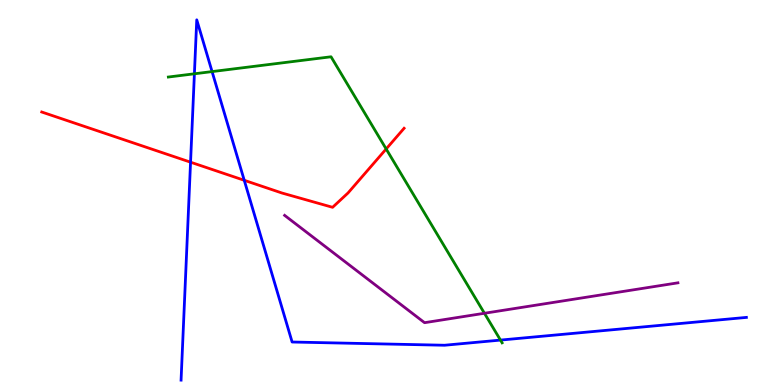[{'lines': ['blue', 'red'], 'intersections': [{'x': 2.46, 'y': 5.79}, {'x': 3.15, 'y': 5.32}]}, {'lines': ['green', 'red'], 'intersections': [{'x': 4.98, 'y': 6.13}]}, {'lines': ['purple', 'red'], 'intersections': []}, {'lines': ['blue', 'green'], 'intersections': [{'x': 2.51, 'y': 8.08}, {'x': 2.74, 'y': 8.14}, {'x': 6.46, 'y': 1.17}]}, {'lines': ['blue', 'purple'], 'intersections': []}, {'lines': ['green', 'purple'], 'intersections': [{'x': 6.25, 'y': 1.86}]}]